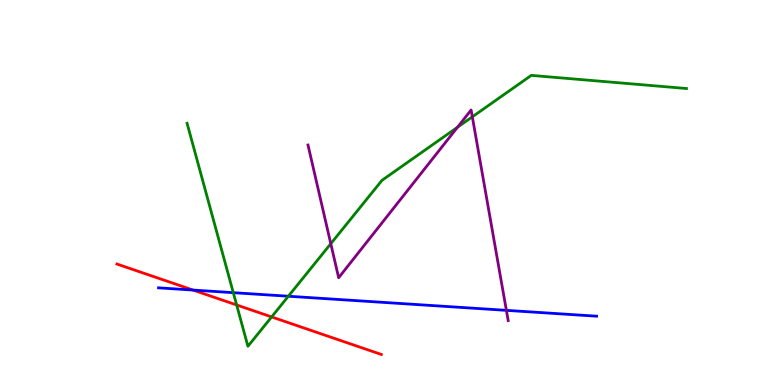[{'lines': ['blue', 'red'], 'intersections': [{'x': 2.49, 'y': 2.47}]}, {'lines': ['green', 'red'], 'intersections': [{'x': 3.05, 'y': 2.08}, {'x': 3.5, 'y': 1.77}]}, {'lines': ['purple', 'red'], 'intersections': []}, {'lines': ['blue', 'green'], 'intersections': [{'x': 3.01, 'y': 2.4}, {'x': 3.72, 'y': 2.31}]}, {'lines': ['blue', 'purple'], 'intersections': [{'x': 6.53, 'y': 1.94}]}, {'lines': ['green', 'purple'], 'intersections': [{'x': 4.27, 'y': 3.67}, {'x': 5.9, 'y': 6.69}, {'x': 6.09, 'y': 6.97}]}]